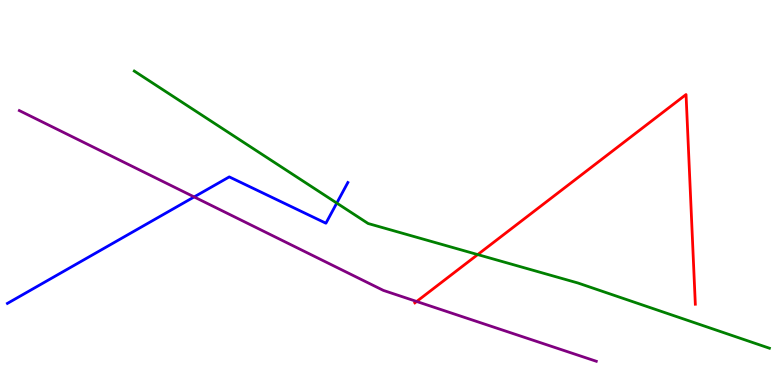[{'lines': ['blue', 'red'], 'intersections': []}, {'lines': ['green', 'red'], 'intersections': [{'x': 6.16, 'y': 3.39}]}, {'lines': ['purple', 'red'], 'intersections': [{'x': 5.38, 'y': 2.17}]}, {'lines': ['blue', 'green'], 'intersections': [{'x': 4.35, 'y': 4.73}]}, {'lines': ['blue', 'purple'], 'intersections': [{'x': 2.51, 'y': 4.88}]}, {'lines': ['green', 'purple'], 'intersections': []}]